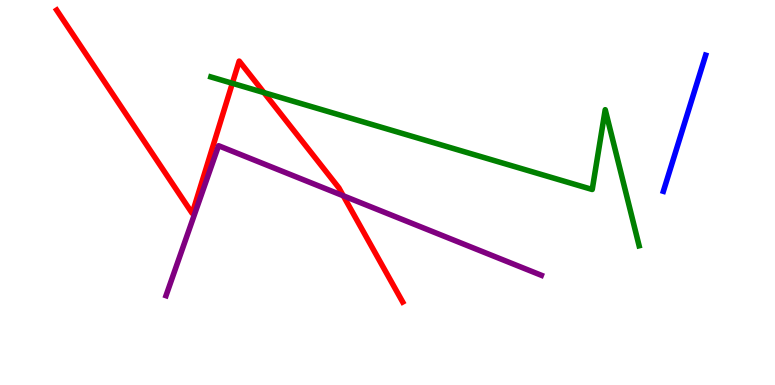[{'lines': ['blue', 'red'], 'intersections': []}, {'lines': ['green', 'red'], 'intersections': [{'x': 3.0, 'y': 7.84}, {'x': 3.41, 'y': 7.59}]}, {'lines': ['purple', 'red'], 'intersections': [{'x': 4.43, 'y': 4.91}]}, {'lines': ['blue', 'green'], 'intersections': []}, {'lines': ['blue', 'purple'], 'intersections': []}, {'lines': ['green', 'purple'], 'intersections': []}]